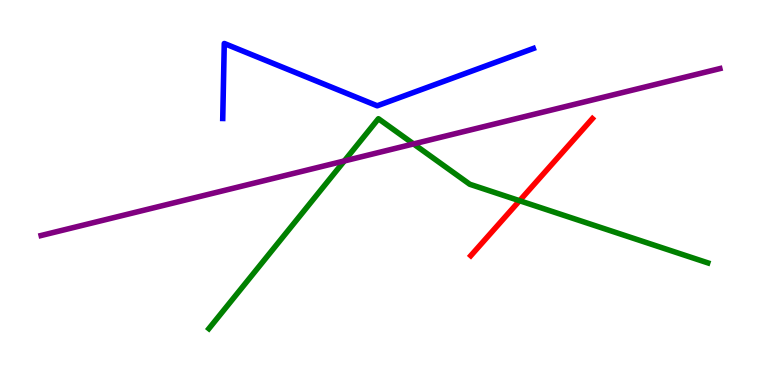[{'lines': ['blue', 'red'], 'intersections': []}, {'lines': ['green', 'red'], 'intersections': [{'x': 6.7, 'y': 4.79}]}, {'lines': ['purple', 'red'], 'intersections': []}, {'lines': ['blue', 'green'], 'intersections': []}, {'lines': ['blue', 'purple'], 'intersections': []}, {'lines': ['green', 'purple'], 'intersections': [{'x': 4.44, 'y': 5.82}, {'x': 5.34, 'y': 6.26}]}]